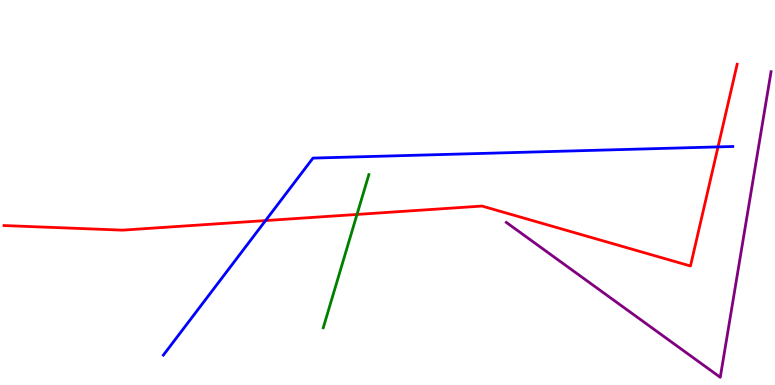[{'lines': ['blue', 'red'], 'intersections': [{'x': 3.43, 'y': 4.27}, {'x': 9.26, 'y': 6.18}]}, {'lines': ['green', 'red'], 'intersections': [{'x': 4.61, 'y': 4.43}]}, {'lines': ['purple', 'red'], 'intersections': []}, {'lines': ['blue', 'green'], 'intersections': []}, {'lines': ['blue', 'purple'], 'intersections': []}, {'lines': ['green', 'purple'], 'intersections': []}]